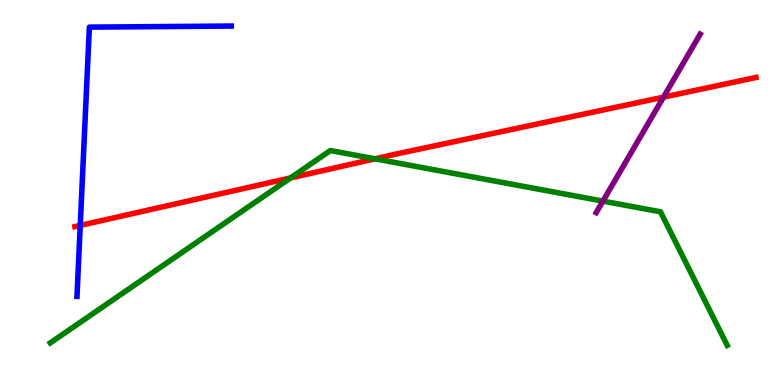[{'lines': ['blue', 'red'], 'intersections': [{'x': 1.04, 'y': 4.14}]}, {'lines': ['green', 'red'], 'intersections': [{'x': 3.75, 'y': 5.38}, {'x': 4.84, 'y': 5.87}]}, {'lines': ['purple', 'red'], 'intersections': [{'x': 8.56, 'y': 7.48}]}, {'lines': ['blue', 'green'], 'intersections': []}, {'lines': ['blue', 'purple'], 'intersections': []}, {'lines': ['green', 'purple'], 'intersections': [{'x': 7.78, 'y': 4.78}]}]